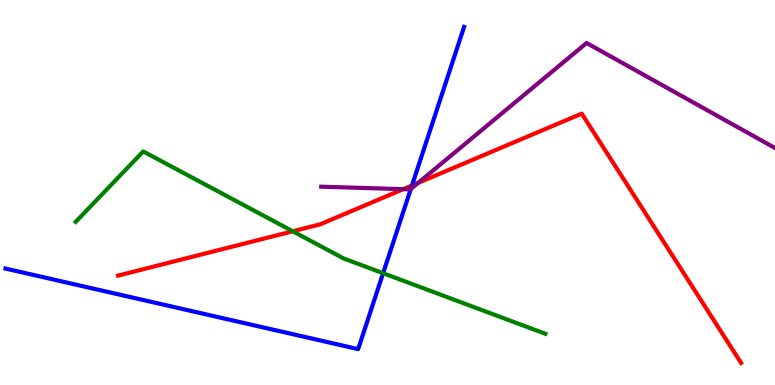[{'lines': ['blue', 'red'], 'intersections': [{'x': 5.32, 'y': 5.18}]}, {'lines': ['green', 'red'], 'intersections': [{'x': 3.78, 'y': 3.99}]}, {'lines': ['purple', 'red'], 'intersections': [{'x': 5.2, 'y': 5.09}, {'x': 5.4, 'y': 5.25}]}, {'lines': ['blue', 'green'], 'intersections': [{'x': 4.94, 'y': 2.9}]}, {'lines': ['blue', 'purple'], 'intersections': [{'x': 5.3, 'y': 5.09}]}, {'lines': ['green', 'purple'], 'intersections': []}]